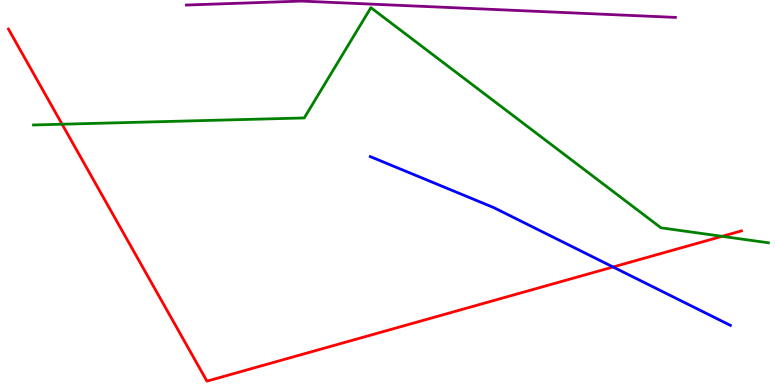[{'lines': ['blue', 'red'], 'intersections': [{'x': 7.91, 'y': 3.07}]}, {'lines': ['green', 'red'], 'intersections': [{'x': 0.801, 'y': 6.77}, {'x': 9.32, 'y': 3.86}]}, {'lines': ['purple', 'red'], 'intersections': []}, {'lines': ['blue', 'green'], 'intersections': []}, {'lines': ['blue', 'purple'], 'intersections': []}, {'lines': ['green', 'purple'], 'intersections': []}]